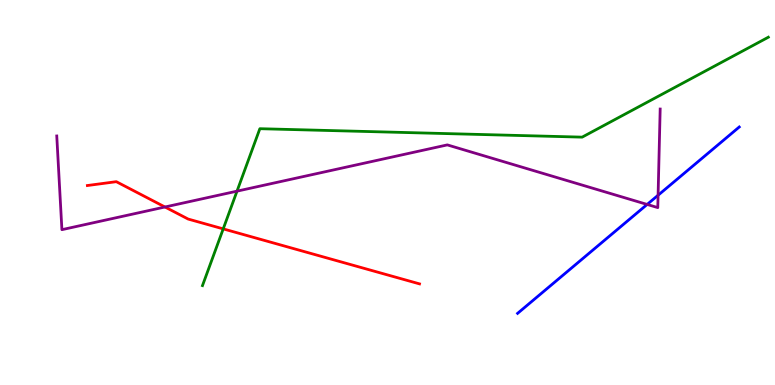[{'lines': ['blue', 'red'], 'intersections': []}, {'lines': ['green', 'red'], 'intersections': [{'x': 2.88, 'y': 4.06}]}, {'lines': ['purple', 'red'], 'intersections': [{'x': 2.13, 'y': 4.62}]}, {'lines': ['blue', 'green'], 'intersections': []}, {'lines': ['blue', 'purple'], 'intersections': [{'x': 8.35, 'y': 4.69}, {'x': 8.49, 'y': 4.93}]}, {'lines': ['green', 'purple'], 'intersections': [{'x': 3.06, 'y': 5.04}]}]